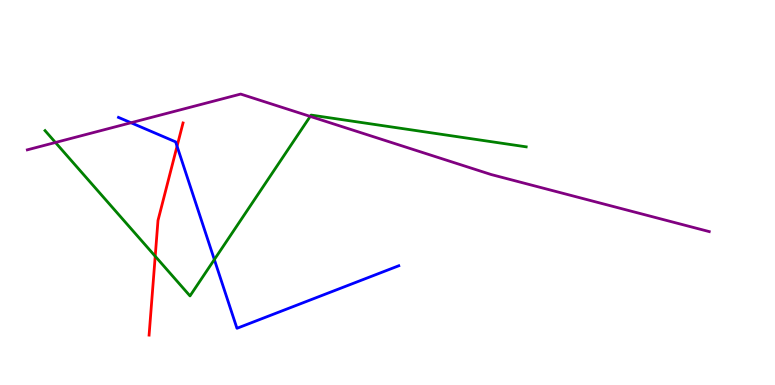[{'lines': ['blue', 'red'], 'intersections': [{'x': 2.28, 'y': 6.2}]}, {'lines': ['green', 'red'], 'intersections': [{'x': 2.0, 'y': 3.34}]}, {'lines': ['purple', 'red'], 'intersections': []}, {'lines': ['blue', 'green'], 'intersections': [{'x': 2.77, 'y': 3.26}]}, {'lines': ['blue', 'purple'], 'intersections': [{'x': 1.69, 'y': 6.81}]}, {'lines': ['green', 'purple'], 'intersections': [{'x': 0.715, 'y': 6.3}, {'x': 4.0, 'y': 6.98}]}]